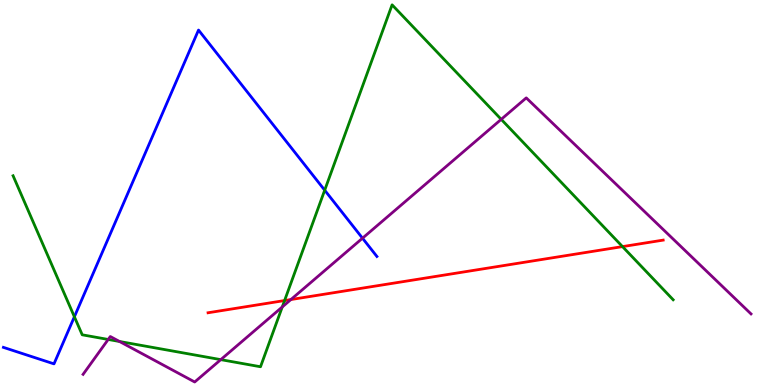[{'lines': ['blue', 'red'], 'intersections': []}, {'lines': ['green', 'red'], 'intersections': [{'x': 3.67, 'y': 2.19}, {'x': 8.03, 'y': 3.59}]}, {'lines': ['purple', 'red'], 'intersections': [{'x': 3.75, 'y': 2.22}]}, {'lines': ['blue', 'green'], 'intersections': [{'x': 0.96, 'y': 1.77}, {'x': 4.19, 'y': 5.06}]}, {'lines': ['blue', 'purple'], 'intersections': [{'x': 4.68, 'y': 3.81}]}, {'lines': ['green', 'purple'], 'intersections': [{'x': 1.4, 'y': 1.18}, {'x': 1.54, 'y': 1.13}, {'x': 2.85, 'y': 0.659}, {'x': 3.64, 'y': 2.03}, {'x': 6.47, 'y': 6.9}]}]